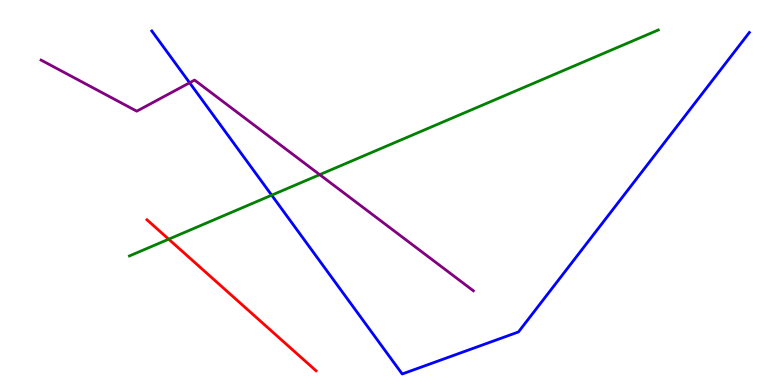[{'lines': ['blue', 'red'], 'intersections': []}, {'lines': ['green', 'red'], 'intersections': [{'x': 2.18, 'y': 3.79}]}, {'lines': ['purple', 'red'], 'intersections': []}, {'lines': ['blue', 'green'], 'intersections': [{'x': 3.51, 'y': 4.93}]}, {'lines': ['blue', 'purple'], 'intersections': [{'x': 2.45, 'y': 7.85}]}, {'lines': ['green', 'purple'], 'intersections': [{'x': 4.13, 'y': 5.46}]}]